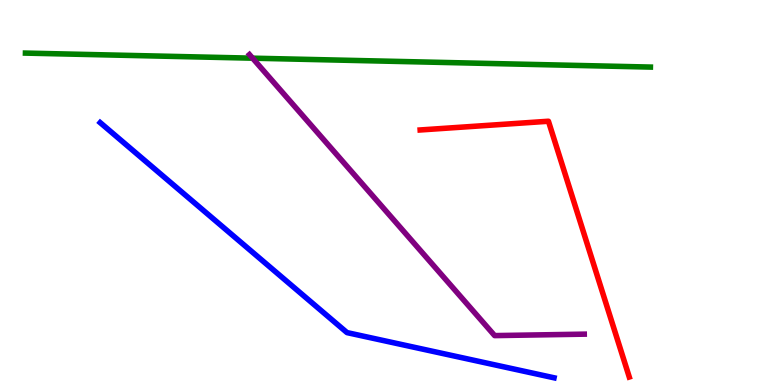[{'lines': ['blue', 'red'], 'intersections': []}, {'lines': ['green', 'red'], 'intersections': []}, {'lines': ['purple', 'red'], 'intersections': []}, {'lines': ['blue', 'green'], 'intersections': []}, {'lines': ['blue', 'purple'], 'intersections': []}, {'lines': ['green', 'purple'], 'intersections': [{'x': 3.26, 'y': 8.49}]}]